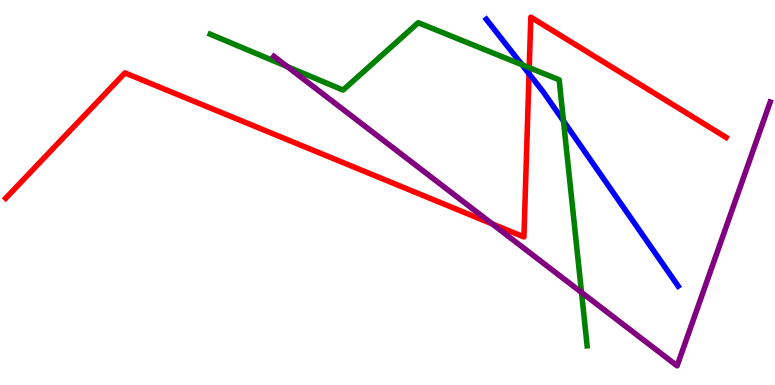[{'lines': ['blue', 'red'], 'intersections': [{'x': 6.83, 'y': 8.08}]}, {'lines': ['green', 'red'], 'intersections': [{'x': 6.83, 'y': 8.24}]}, {'lines': ['purple', 'red'], 'intersections': [{'x': 6.35, 'y': 4.18}]}, {'lines': ['blue', 'green'], 'intersections': [{'x': 6.73, 'y': 8.32}, {'x': 7.27, 'y': 6.86}]}, {'lines': ['blue', 'purple'], 'intersections': []}, {'lines': ['green', 'purple'], 'intersections': [{'x': 3.71, 'y': 8.27}, {'x': 7.5, 'y': 2.4}]}]